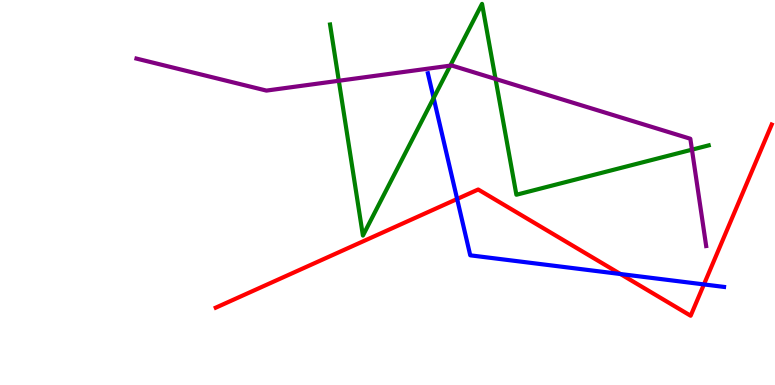[{'lines': ['blue', 'red'], 'intersections': [{'x': 5.9, 'y': 4.83}, {'x': 8.01, 'y': 2.88}, {'x': 9.08, 'y': 2.61}]}, {'lines': ['green', 'red'], 'intersections': []}, {'lines': ['purple', 'red'], 'intersections': []}, {'lines': ['blue', 'green'], 'intersections': [{'x': 5.6, 'y': 7.45}]}, {'lines': ['blue', 'purple'], 'intersections': []}, {'lines': ['green', 'purple'], 'intersections': [{'x': 4.37, 'y': 7.9}, {'x': 5.81, 'y': 8.3}, {'x': 6.39, 'y': 7.95}, {'x': 8.93, 'y': 6.11}]}]